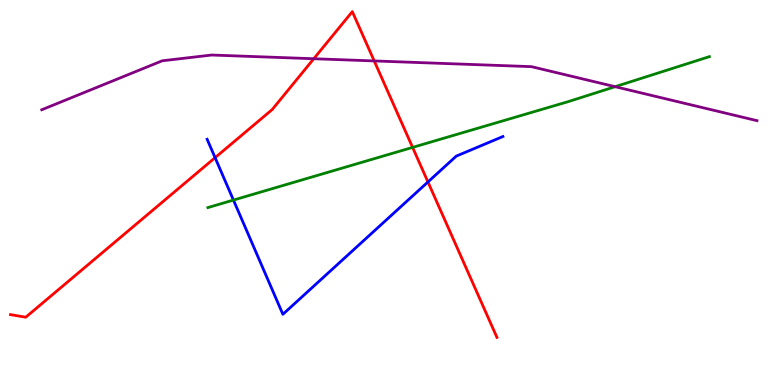[{'lines': ['blue', 'red'], 'intersections': [{'x': 2.78, 'y': 5.9}, {'x': 5.52, 'y': 5.27}]}, {'lines': ['green', 'red'], 'intersections': [{'x': 5.32, 'y': 6.17}]}, {'lines': ['purple', 'red'], 'intersections': [{'x': 4.05, 'y': 8.47}, {'x': 4.83, 'y': 8.42}]}, {'lines': ['blue', 'green'], 'intersections': [{'x': 3.01, 'y': 4.8}]}, {'lines': ['blue', 'purple'], 'intersections': []}, {'lines': ['green', 'purple'], 'intersections': [{'x': 7.94, 'y': 7.75}]}]